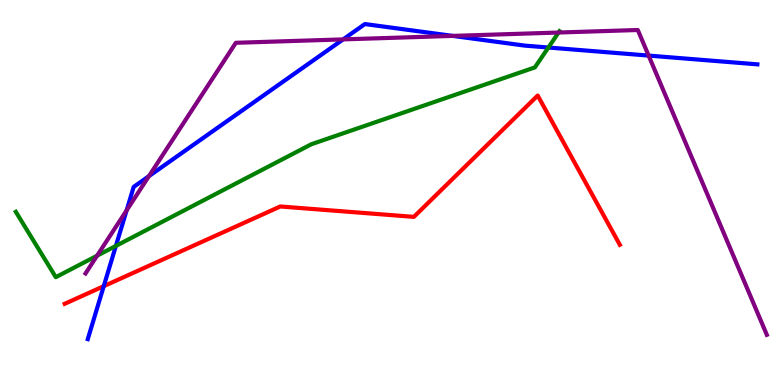[{'lines': ['blue', 'red'], 'intersections': [{'x': 1.34, 'y': 2.57}]}, {'lines': ['green', 'red'], 'intersections': []}, {'lines': ['purple', 'red'], 'intersections': []}, {'lines': ['blue', 'green'], 'intersections': [{'x': 1.5, 'y': 3.61}, {'x': 7.08, 'y': 8.77}]}, {'lines': ['blue', 'purple'], 'intersections': [{'x': 1.63, 'y': 4.53}, {'x': 1.92, 'y': 5.42}, {'x': 4.43, 'y': 8.98}, {'x': 5.84, 'y': 9.07}, {'x': 8.37, 'y': 8.56}]}, {'lines': ['green', 'purple'], 'intersections': [{'x': 1.25, 'y': 3.36}, {'x': 7.21, 'y': 9.16}]}]